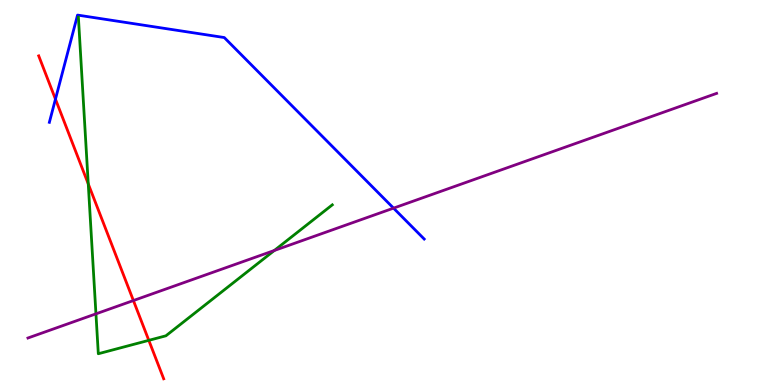[{'lines': ['blue', 'red'], 'intersections': [{'x': 0.716, 'y': 7.42}]}, {'lines': ['green', 'red'], 'intersections': [{'x': 1.14, 'y': 5.22}, {'x': 1.92, 'y': 1.16}]}, {'lines': ['purple', 'red'], 'intersections': [{'x': 1.72, 'y': 2.19}]}, {'lines': ['blue', 'green'], 'intersections': []}, {'lines': ['blue', 'purple'], 'intersections': [{'x': 5.08, 'y': 4.59}]}, {'lines': ['green', 'purple'], 'intersections': [{'x': 1.24, 'y': 1.85}, {'x': 3.54, 'y': 3.49}]}]